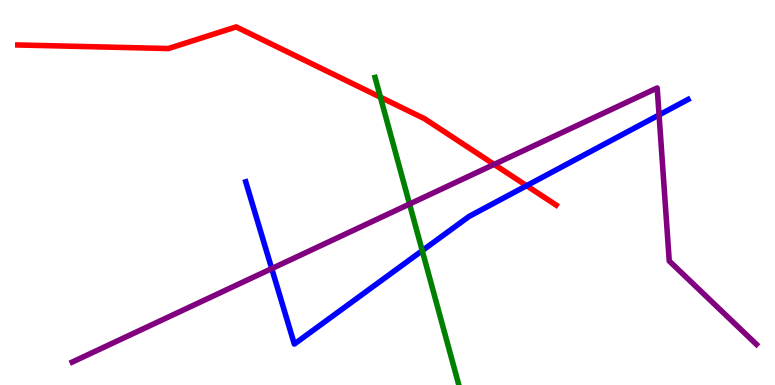[{'lines': ['blue', 'red'], 'intersections': [{'x': 6.79, 'y': 5.18}]}, {'lines': ['green', 'red'], 'intersections': [{'x': 4.91, 'y': 7.47}]}, {'lines': ['purple', 'red'], 'intersections': [{'x': 6.38, 'y': 5.73}]}, {'lines': ['blue', 'green'], 'intersections': [{'x': 5.45, 'y': 3.49}]}, {'lines': ['blue', 'purple'], 'intersections': [{'x': 3.51, 'y': 3.02}, {'x': 8.5, 'y': 7.01}]}, {'lines': ['green', 'purple'], 'intersections': [{'x': 5.28, 'y': 4.7}]}]